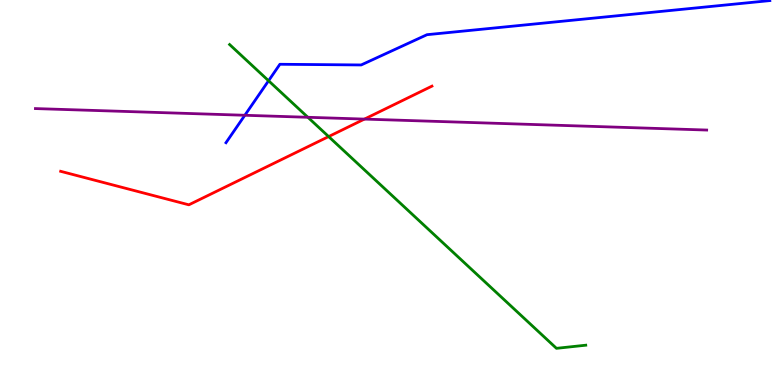[{'lines': ['blue', 'red'], 'intersections': []}, {'lines': ['green', 'red'], 'intersections': [{'x': 4.24, 'y': 6.45}]}, {'lines': ['purple', 'red'], 'intersections': [{'x': 4.7, 'y': 6.91}]}, {'lines': ['blue', 'green'], 'intersections': [{'x': 3.47, 'y': 7.9}]}, {'lines': ['blue', 'purple'], 'intersections': [{'x': 3.16, 'y': 7.01}]}, {'lines': ['green', 'purple'], 'intersections': [{'x': 3.97, 'y': 6.95}]}]